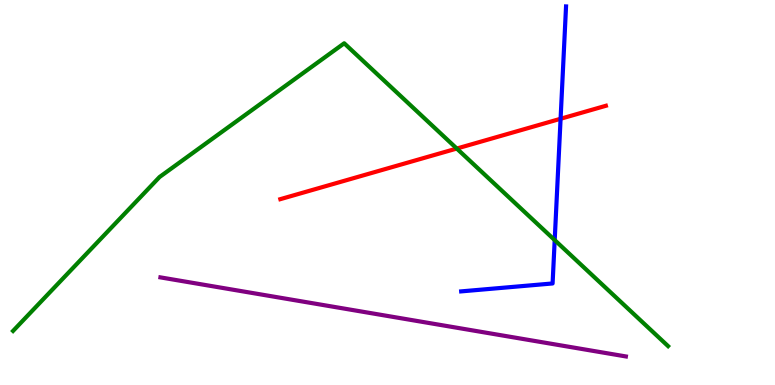[{'lines': ['blue', 'red'], 'intersections': [{'x': 7.23, 'y': 6.92}]}, {'lines': ['green', 'red'], 'intersections': [{'x': 5.89, 'y': 6.14}]}, {'lines': ['purple', 'red'], 'intersections': []}, {'lines': ['blue', 'green'], 'intersections': [{'x': 7.16, 'y': 3.76}]}, {'lines': ['blue', 'purple'], 'intersections': []}, {'lines': ['green', 'purple'], 'intersections': []}]